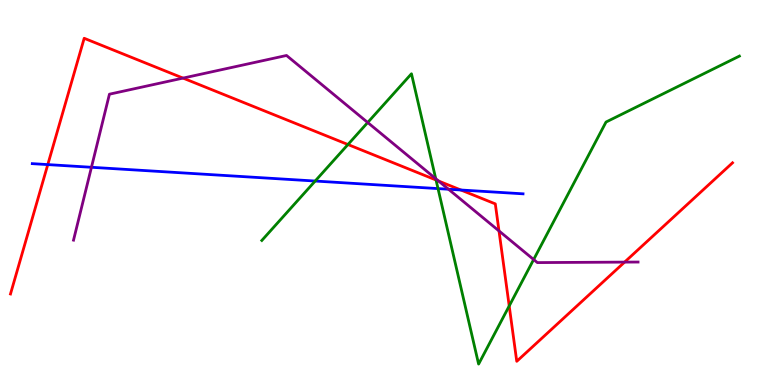[{'lines': ['blue', 'red'], 'intersections': [{'x': 0.617, 'y': 5.72}, {'x': 5.95, 'y': 5.06}]}, {'lines': ['green', 'red'], 'intersections': [{'x': 4.49, 'y': 6.25}, {'x': 5.63, 'y': 5.32}, {'x': 6.57, 'y': 2.05}]}, {'lines': ['purple', 'red'], 'intersections': [{'x': 2.36, 'y': 7.97}, {'x': 5.66, 'y': 5.3}, {'x': 6.44, 'y': 4.0}, {'x': 8.06, 'y': 3.19}]}, {'lines': ['blue', 'green'], 'intersections': [{'x': 4.07, 'y': 5.3}, {'x': 5.65, 'y': 5.1}]}, {'lines': ['blue', 'purple'], 'intersections': [{'x': 1.18, 'y': 5.66}, {'x': 5.79, 'y': 5.08}]}, {'lines': ['green', 'purple'], 'intersections': [{'x': 4.74, 'y': 6.82}, {'x': 5.62, 'y': 5.36}, {'x': 6.89, 'y': 3.26}]}]